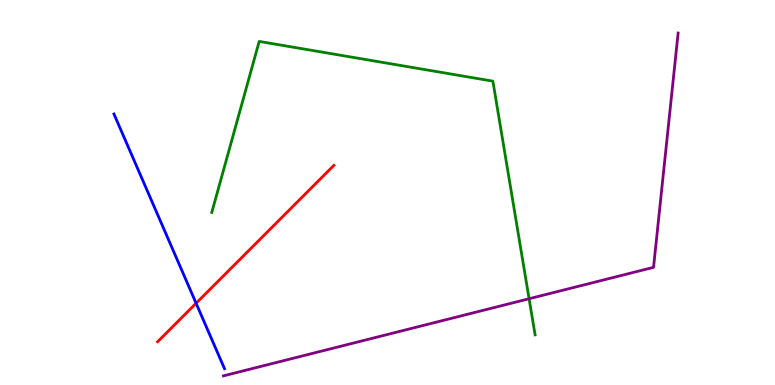[{'lines': ['blue', 'red'], 'intersections': [{'x': 2.53, 'y': 2.12}]}, {'lines': ['green', 'red'], 'intersections': []}, {'lines': ['purple', 'red'], 'intersections': []}, {'lines': ['blue', 'green'], 'intersections': []}, {'lines': ['blue', 'purple'], 'intersections': []}, {'lines': ['green', 'purple'], 'intersections': [{'x': 6.83, 'y': 2.24}]}]